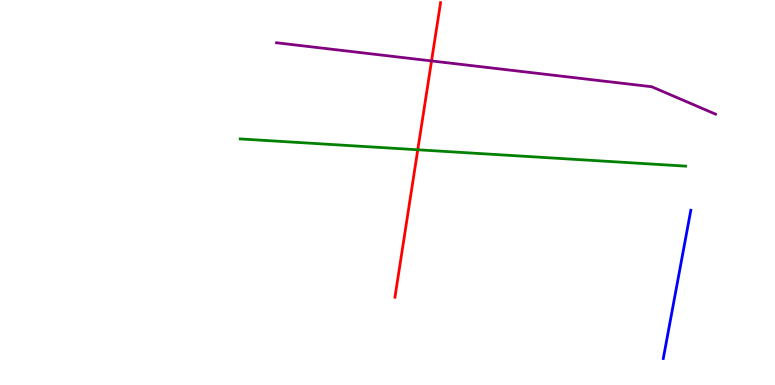[{'lines': ['blue', 'red'], 'intersections': []}, {'lines': ['green', 'red'], 'intersections': [{'x': 5.39, 'y': 6.11}]}, {'lines': ['purple', 'red'], 'intersections': [{'x': 5.57, 'y': 8.42}]}, {'lines': ['blue', 'green'], 'intersections': []}, {'lines': ['blue', 'purple'], 'intersections': []}, {'lines': ['green', 'purple'], 'intersections': []}]